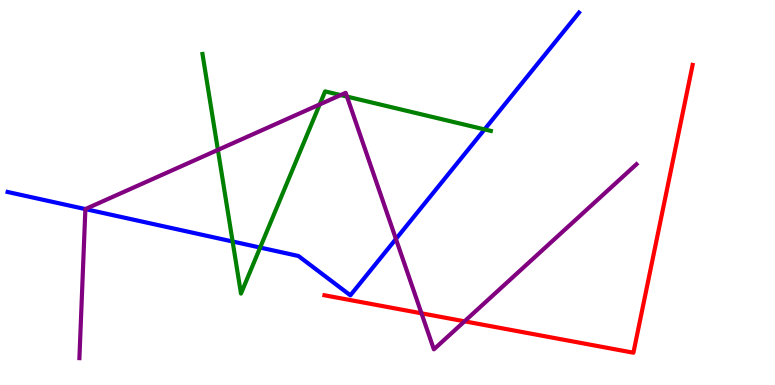[{'lines': ['blue', 'red'], 'intersections': []}, {'lines': ['green', 'red'], 'intersections': []}, {'lines': ['purple', 'red'], 'intersections': [{'x': 5.44, 'y': 1.86}, {'x': 5.99, 'y': 1.65}]}, {'lines': ['blue', 'green'], 'intersections': [{'x': 3.0, 'y': 3.73}, {'x': 3.36, 'y': 3.57}, {'x': 6.25, 'y': 6.64}]}, {'lines': ['blue', 'purple'], 'intersections': [{'x': 1.1, 'y': 4.57}, {'x': 5.11, 'y': 3.79}]}, {'lines': ['green', 'purple'], 'intersections': [{'x': 2.81, 'y': 6.11}, {'x': 4.12, 'y': 7.29}, {'x': 4.4, 'y': 7.53}, {'x': 4.48, 'y': 7.49}]}]